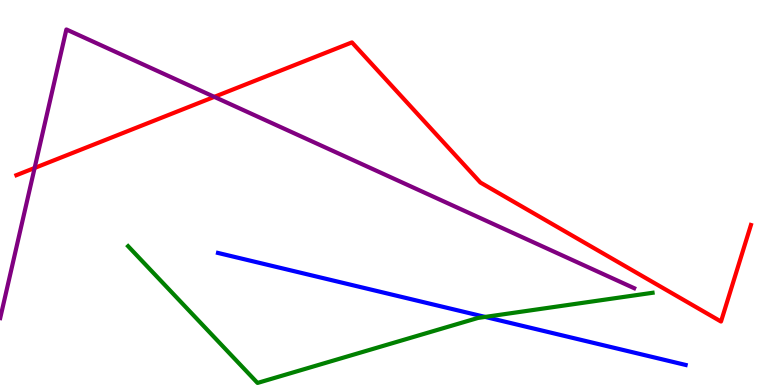[{'lines': ['blue', 'red'], 'intersections': []}, {'lines': ['green', 'red'], 'intersections': []}, {'lines': ['purple', 'red'], 'intersections': [{'x': 0.447, 'y': 5.64}, {'x': 2.77, 'y': 7.48}]}, {'lines': ['blue', 'green'], 'intersections': [{'x': 6.26, 'y': 1.77}]}, {'lines': ['blue', 'purple'], 'intersections': []}, {'lines': ['green', 'purple'], 'intersections': []}]